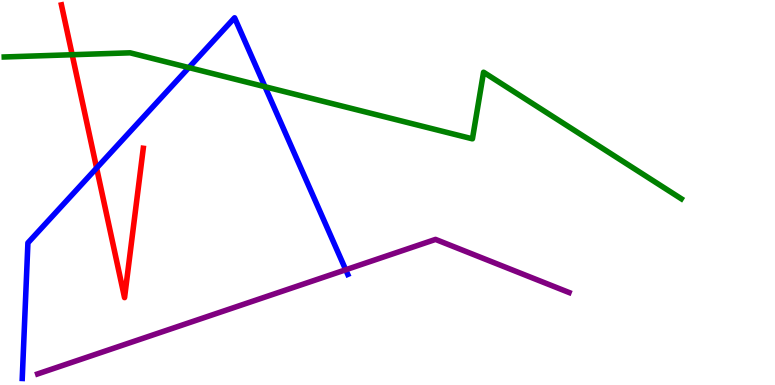[{'lines': ['blue', 'red'], 'intersections': [{'x': 1.25, 'y': 5.64}]}, {'lines': ['green', 'red'], 'intersections': [{'x': 0.931, 'y': 8.58}]}, {'lines': ['purple', 'red'], 'intersections': []}, {'lines': ['blue', 'green'], 'intersections': [{'x': 2.44, 'y': 8.24}, {'x': 3.42, 'y': 7.75}]}, {'lines': ['blue', 'purple'], 'intersections': [{'x': 4.46, 'y': 2.99}]}, {'lines': ['green', 'purple'], 'intersections': []}]